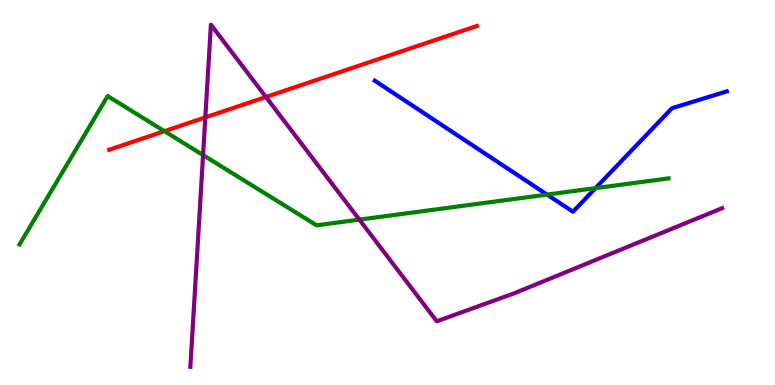[{'lines': ['blue', 'red'], 'intersections': []}, {'lines': ['green', 'red'], 'intersections': [{'x': 2.12, 'y': 6.59}]}, {'lines': ['purple', 'red'], 'intersections': [{'x': 2.65, 'y': 6.95}, {'x': 3.43, 'y': 7.48}]}, {'lines': ['blue', 'green'], 'intersections': [{'x': 7.06, 'y': 4.95}, {'x': 7.68, 'y': 5.11}]}, {'lines': ['blue', 'purple'], 'intersections': []}, {'lines': ['green', 'purple'], 'intersections': [{'x': 2.62, 'y': 5.97}, {'x': 4.64, 'y': 4.3}]}]